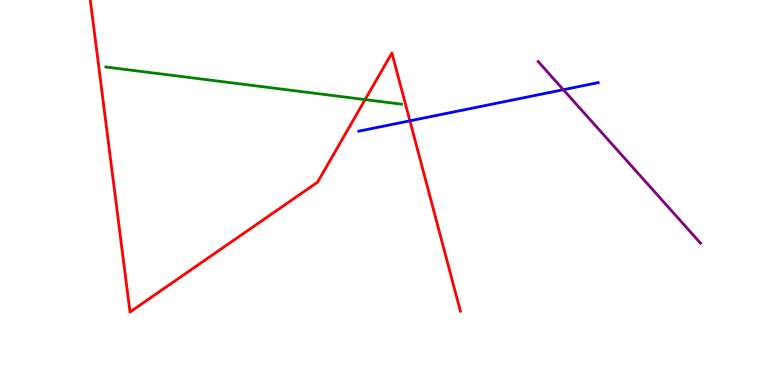[{'lines': ['blue', 'red'], 'intersections': [{'x': 5.29, 'y': 6.86}]}, {'lines': ['green', 'red'], 'intersections': [{'x': 4.71, 'y': 7.41}]}, {'lines': ['purple', 'red'], 'intersections': []}, {'lines': ['blue', 'green'], 'intersections': []}, {'lines': ['blue', 'purple'], 'intersections': [{'x': 7.27, 'y': 7.67}]}, {'lines': ['green', 'purple'], 'intersections': []}]